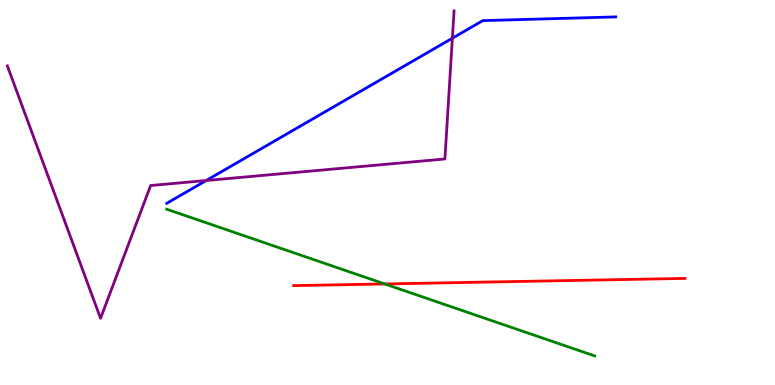[{'lines': ['blue', 'red'], 'intersections': []}, {'lines': ['green', 'red'], 'intersections': [{'x': 4.96, 'y': 2.62}]}, {'lines': ['purple', 'red'], 'intersections': []}, {'lines': ['blue', 'green'], 'intersections': []}, {'lines': ['blue', 'purple'], 'intersections': [{'x': 2.66, 'y': 5.31}, {'x': 5.84, 'y': 9.01}]}, {'lines': ['green', 'purple'], 'intersections': []}]